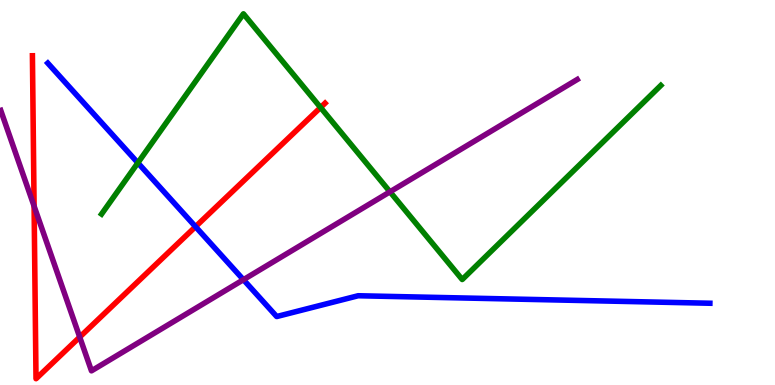[{'lines': ['blue', 'red'], 'intersections': [{'x': 2.52, 'y': 4.11}]}, {'lines': ['green', 'red'], 'intersections': [{'x': 4.14, 'y': 7.21}]}, {'lines': ['purple', 'red'], 'intersections': [{'x': 0.44, 'y': 4.65}, {'x': 1.03, 'y': 1.24}]}, {'lines': ['blue', 'green'], 'intersections': [{'x': 1.78, 'y': 5.77}]}, {'lines': ['blue', 'purple'], 'intersections': [{'x': 3.14, 'y': 2.74}]}, {'lines': ['green', 'purple'], 'intersections': [{'x': 5.03, 'y': 5.02}]}]